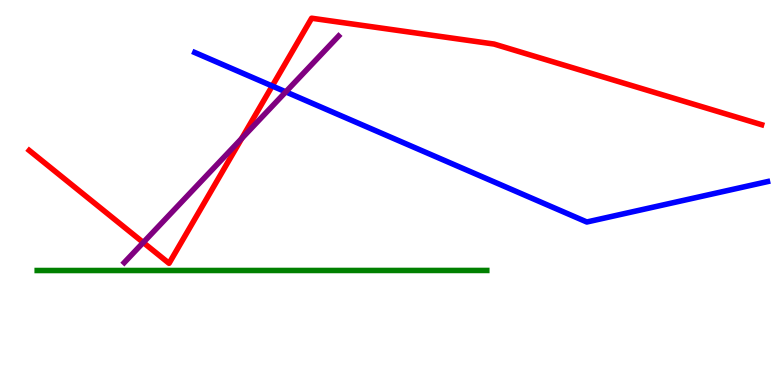[{'lines': ['blue', 'red'], 'intersections': [{'x': 3.51, 'y': 7.77}]}, {'lines': ['green', 'red'], 'intersections': []}, {'lines': ['purple', 'red'], 'intersections': [{'x': 1.85, 'y': 3.7}, {'x': 3.12, 'y': 6.4}]}, {'lines': ['blue', 'green'], 'intersections': []}, {'lines': ['blue', 'purple'], 'intersections': [{'x': 3.69, 'y': 7.61}]}, {'lines': ['green', 'purple'], 'intersections': []}]